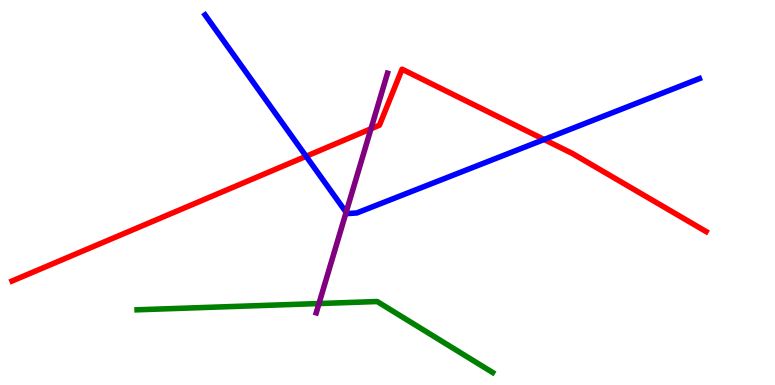[{'lines': ['blue', 'red'], 'intersections': [{'x': 3.95, 'y': 5.94}, {'x': 7.02, 'y': 6.38}]}, {'lines': ['green', 'red'], 'intersections': []}, {'lines': ['purple', 'red'], 'intersections': [{'x': 4.79, 'y': 6.66}]}, {'lines': ['blue', 'green'], 'intersections': []}, {'lines': ['blue', 'purple'], 'intersections': [{'x': 4.47, 'y': 4.49}]}, {'lines': ['green', 'purple'], 'intersections': [{'x': 4.12, 'y': 2.12}]}]